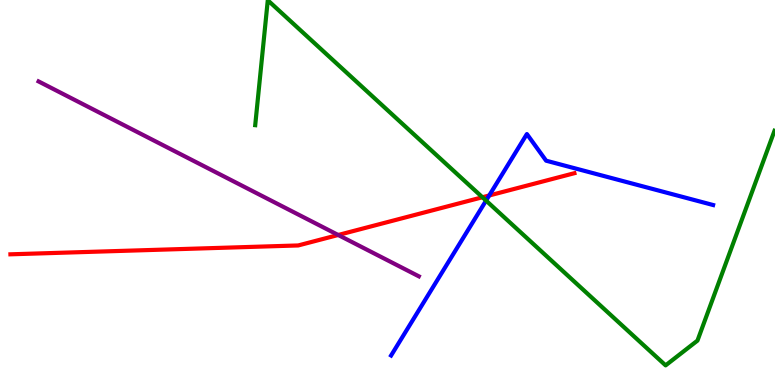[{'lines': ['blue', 'red'], 'intersections': [{'x': 6.31, 'y': 4.92}]}, {'lines': ['green', 'red'], 'intersections': [{'x': 6.22, 'y': 4.88}]}, {'lines': ['purple', 'red'], 'intersections': [{'x': 4.36, 'y': 3.9}]}, {'lines': ['blue', 'green'], 'intersections': [{'x': 6.27, 'y': 4.79}]}, {'lines': ['blue', 'purple'], 'intersections': []}, {'lines': ['green', 'purple'], 'intersections': []}]